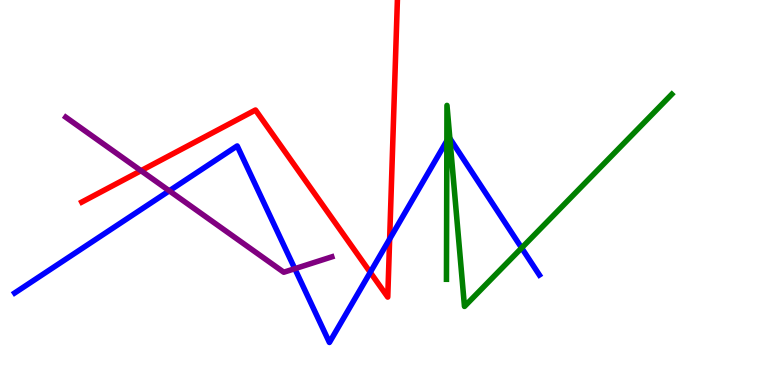[{'lines': ['blue', 'red'], 'intersections': [{'x': 4.78, 'y': 2.93}, {'x': 5.03, 'y': 3.79}]}, {'lines': ['green', 'red'], 'intersections': []}, {'lines': ['purple', 'red'], 'intersections': [{'x': 1.82, 'y': 5.57}]}, {'lines': ['blue', 'green'], 'intersections': [{'x': 5.77, 'y': 6.34}, {'x': 5.8, 'y': 6.4}, {'x': 6.73, 'y': 3.56}]}, {'lines': ['blue', 'purple'], 'intersections': [{'x': 2.18, 'y': 5.04}, {'x': 3.8, 'y': 3.02}]}, {'lines': ['green', 'purple'], 'intersections': []}]